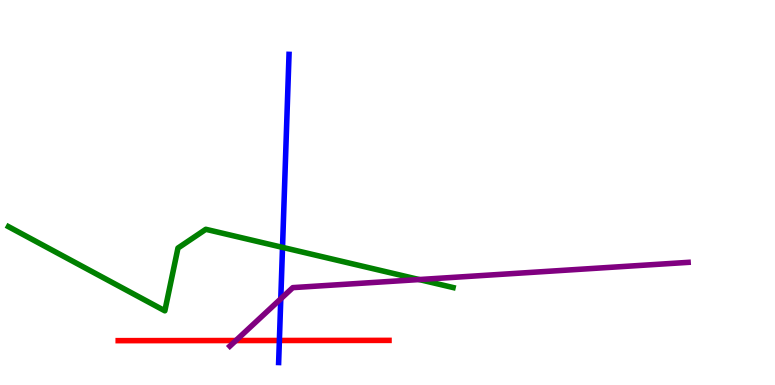[{'lines': ['blue', 'red'], 'intersections': [{'x': 3.6, 'y': 1.16}]}, {'lines': ['green', 'red'], 'intersections': []}, {'lines': ['purple', 'red'], 'intersections': [{'x': 3.04, 'y': 1.15}]}, {'lines': ['blue', 'green'], 'intersections': [{'x': 3.65, 'y': 3.57}]}, {'lines': ['blue', 'purple'], 'intersections': [{'x': 3.62, 'y': 2.24}]}, {'lines': ['green', 'purple'], 'intersections': [{'x': 5.41, 'y': 2.74}]}]